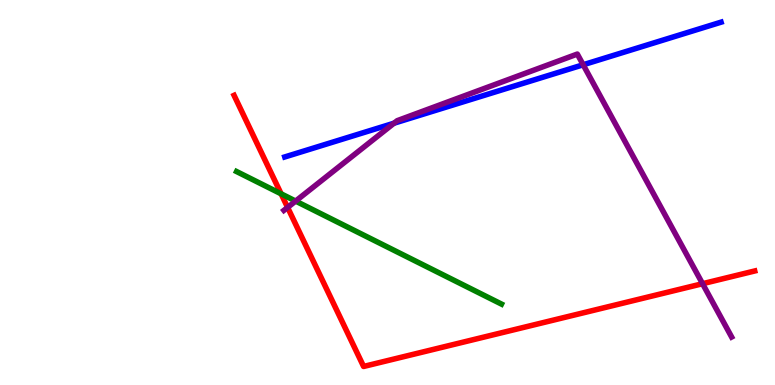[{'lines': ['blue', 'red'], 'intersections': []}, {'lines': ['green', 'red'], 'intersections': [{'x': 3.63, 'y': 4.97}]}, {'lines': ['purple', 'red'], 'intersections': [{'x': 3.71, 'y': 4.61}, {'x': 9.07, 'y': 2.63}]}, {'lines': ['blue', 'green'], 'intersections': []}, {'lines': ['blue', 'purple'], 'intersections': [{'x': 5.08, 'y': 6.8}, {'x': 7.52, 'y': 8.32}]}, {'lines': ['green', 'purple'], 'intersections': [{'x': 3.81, 'y': 4.78}]}]